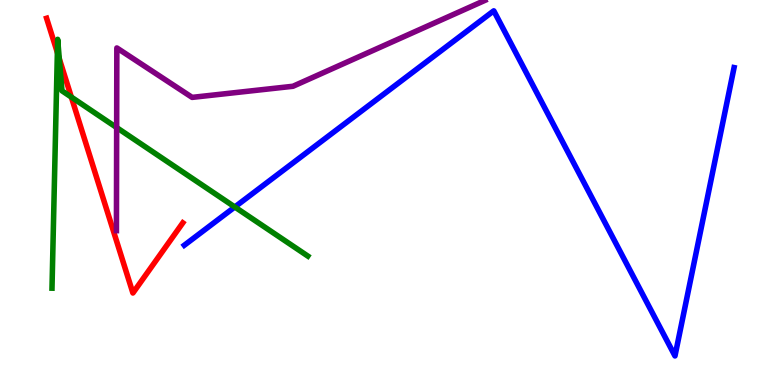[{'lines': ['blue', 'red'], 'intersections': []}, {'lines': ['green', 'red'], 'intersections': [{'x': 0.74, 'y': 8.63}, {'x': 0.765, 'y': 8.48}, {'x': 0.921, 'y': 7.48}]}, {'lines': ['purple', 'red'], 'intersections': []}, {'lines': ['blue', 'green'], 'intersections': [{'x': 3.03, 'y': 4.62}]}, {'lines': ['blue', 'purple'], 'intersections': []}, {'lines': ['green', 'purple'], 'intersections': [{'x': 1.51, 'y': 6.69}]}]